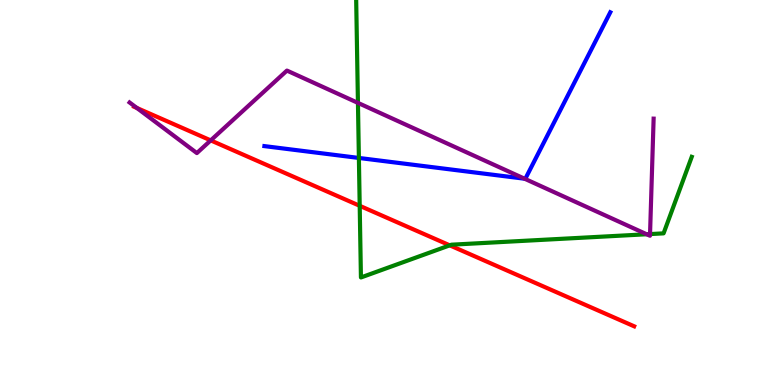[{'lines': ['blue', 'red'], 'intersections': []}, {'lines': ['green', 'red'], 'intersections': [{'x': 4.64, 'y': 4.65}, {'x': 5.8, 'y': 3.63}]}, {'lines': ['purple', 'red'], 'intersections': [{'x': 1.77, 'y': 7.2}, {'x': 2.72, 'y': 6.35}]}, {'lines': ['blue', 'green'], 'intersections': [{'x': 4.63, 'y': 5.9}]}, {'lines': ['blue', 'purple'], 'intersections': [{'x': 6.77, 'y': 5.36}]}, {'lines': ['green', 'purple'], 'intersections': [{'x': 4.62, 'y': 7.33}, {'x': 8.34, 'y': 3.92}, {'x': 8.39, 'y': 3.92}]}]